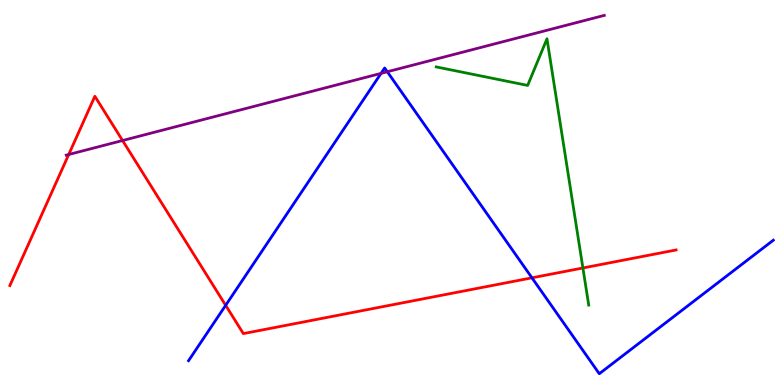[{'lines': ['blue', 'red'], 'intersections': [{'x': 2.91, 'y': 2.07}, {'x': 6.86, 'y': 2.78}]}, {'lines': ['green', 'red'], 'intersections': [{'x': 7.52, 'y': 3.04}]}, {'lines': ['purple', 'red'], 'intersections': [{'x': 0.887, 'y': 5.99}, {'x': 1.58, 'y': 6.35}]}, {'lines': ['blue', 'green'], 'intersections': []}, {'lines': ['blue', 'purple'], 'intersections': [{'x': 4.92, 'y': 8.09}, {'x': 5.0, 'y': 8.14}]}, {'lines': ['green', 'purple'], 'intersections': []}]